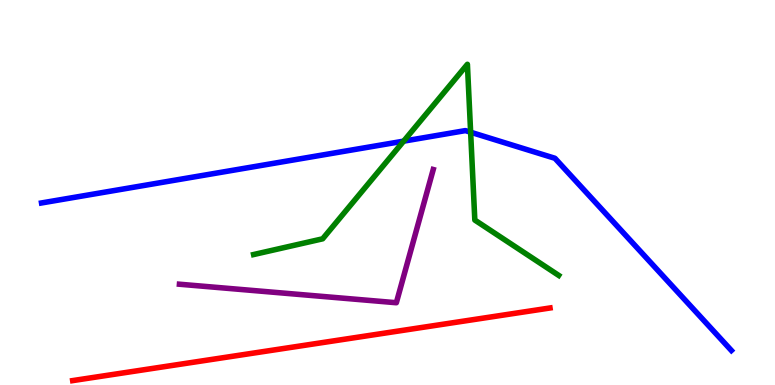[{'lines': ['blue', 'red'], 'intersections': []}, {'lines': ['green', 'red'], 'intersections': []}, {'lines': ['purple', 'red'], 'intersections': []}, {'lines': ['blue', 'green'], 'intersections': [{'x': 5.21, 'y': 6.33}, {'x': 6.07, 'y': 6.57}]}, {'lines': ['blue', 'purple'], 'intersections': []}, {'lines': ['green', 'purple'], 'intersections': []}]